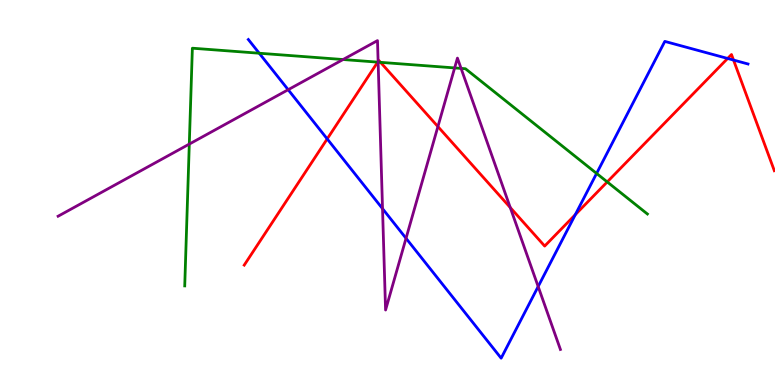[{'lines': ['blue', 'red'], 'intersections': [{'x': 4.22, 'y': 6.39}, {'x': 7.42, 'y': 4.42}, {'x': 9.39, 'y': 8.48}, {'x': 9.46, 'y': 8.44}]}, {'lines': ['green', 'red'], 'intersections': [{'x': 4.87, 'y': 8.39}, {'x': 4.91, 'y': 8.38}, {'x': 7.84, 'y': 5.27}]}, {'lines': ['purple', 'red'], 'intersections': [{'x': 4.88, 'y': 8.4}, {'x': 5.65, 'y': 6.71}, {'x': 6.58, 'y': 4.61}]}, {'lines': ['blue', 'green'], 'intersections': [{'x': 3.34, 'y': 8.62}, {'x': 7.7, 'y': 5.5}]}, {'lines': ['blue', 'purple'], 'intersections': [{'x': 3.72, 'y': 7.67}, {'x': 4.94, 'y': 4.58}, {'x': 5.24, 'y': 3.81}, {'x': 6.94, 'y': 2.56}]}, {'lines': ['green', 'purple'], 'intersections': [{'x': 2.44, 'y': 6.26}, {'x': 4.43, 'y': 8.45}, {'x': 4.88, 'y': 8.39}, {'x': 5.87, 'y': 8.24}, {'x': 5.95, 'y': 8.22}]}]